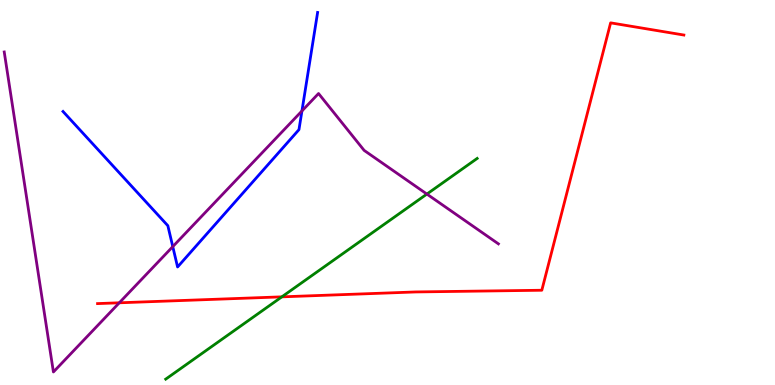[{'lines': ['blue', 'red'], 'intersections': []}, {'lines': ['green', 'red'], 'intersections': [{'x': 3.64, 'y': 2.29}]}, {'lines': ['purple', 'red'], 'intersections': [{'x': 1.54, 'y': 2.14}]}, {'lines': ['blue', 'green'], 'intersections': []}, {'lines': ['blue', 'purple'], 'intersections': [{'x': 2.23, 'y': 3.59}, {'x': 3.9, 'y': 7.12}]}, {'lines': ['green', 'purple'], 'intersections': [{'x': 5.51, 'y': 4.96}]}]